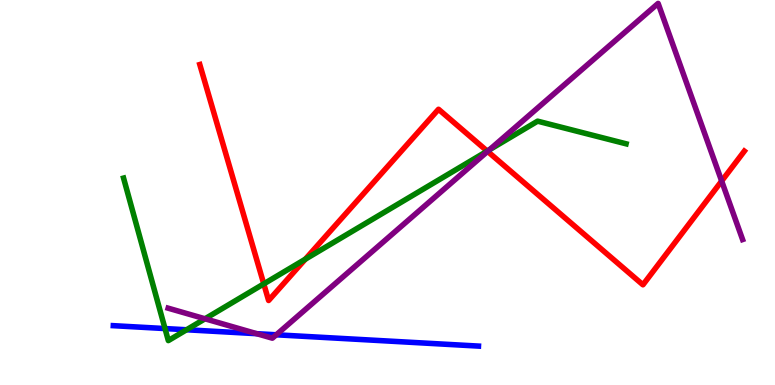[{'lines': ['blue', 'red'], 'intersections': []}, {'lines': ['green', 'red'], 'intersections': [{'x': 3.4, 'y': 2.63}, {'x': 3.94, 'y': 3.27}, {'x': 6.29, 'y': 6.08}]}, {'lines': ['purple', 'red'], 'intersections': [{'x': 6.29, 'y': 6.07}, {'x': 9.31, 'y': 5.3}]}, {'lines': ['blue', 'green'], 'intersections': [{'x': 2.13, 'y': 1.47}, {'x': 2.41, 'y': 1.43}]}, {'lines': ['blue', 'purple'], 'intersections': [{'x': 3.31, 'y': 1.33}, {'x': 3.56, 'y': 1.3}]}, {'lines': ['green', 'purple'], 'intersections': [{'x': 2.65, 'y': 1.72}, {'x': 6.32, 'y': 6.11}]}]